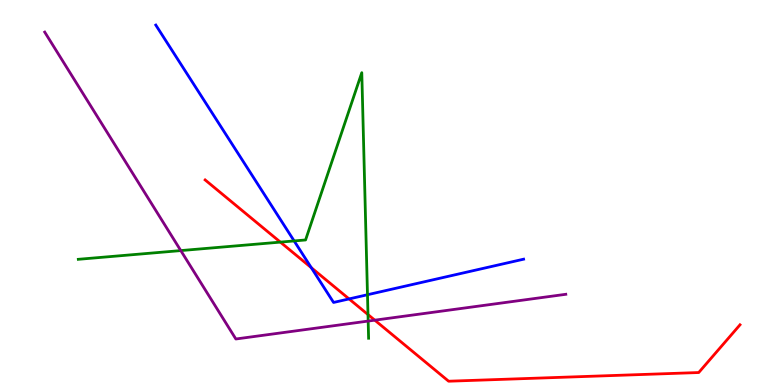[{'lines': ['blue', 'red'], 'intersections': [{'x': 4.02, 'y': 3.05}, {'x': 4.5, 'y': 2.24}]}, {'lines': ['green', 'red'], 'intersections': [{'x': 3.62, 'y': 3.71}, {'x': 4.75, 'y': 1.83}]}, {'lines': ['purple', 'red'], 'intersections': [{'x': 4.84, 'y': 1.68}]}, {'lines': ['blue', 'green'], 'intersections': [{'x': 3.8, 'y': 3.74}, {'x': 4.74, 'y': 2.34}]}, {'lines': ['blue', 'purple'], 'intersections': []}, {'lines': ['green', 'purple'], 'intersections': [{'x': 2.33, 'y': 3.49}, {'x': 4.75, 'y': 1.66}]}]